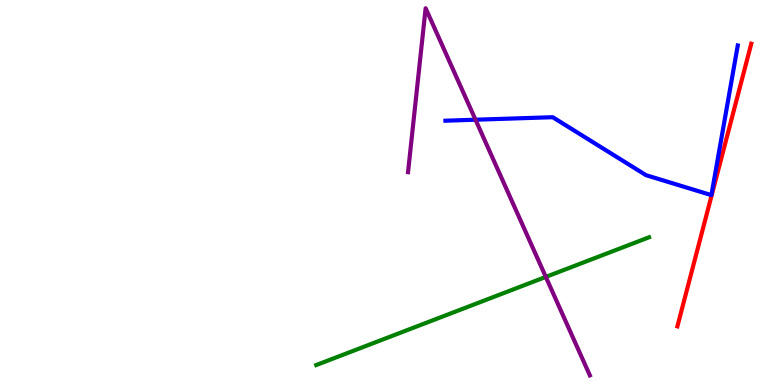[{'lines': ['blue', 'red'], 'intersections': []}, {'lines': ['green', 'red'], 'intersections': []}, {'lines': ['purple', 'red'], 'intersections': []}, {'lines': ['blue', 'green'], 'intersections': []}, {'lines': ['blue', 'purple'], 'intersections': [{'x': 6.14, 'y': 6.89}]}, {'lines': ['green', 'purple'], 'intersections': [{'x': 7.04, 'y': 2.81}]}]